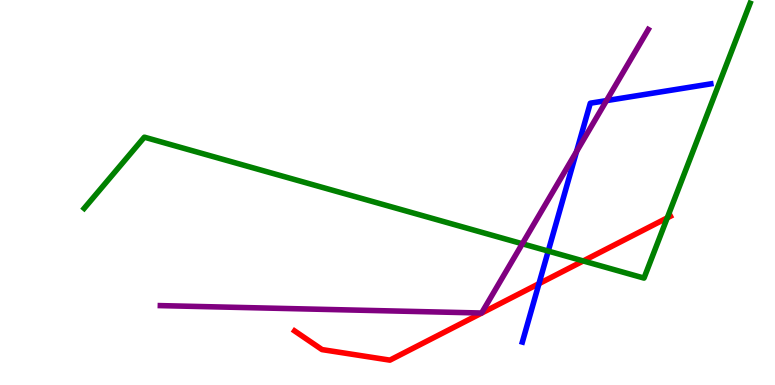[{'lines': ['blue', 'red'], 'intersections': [{'x': 6.95, 'y': 2.63}]}, {'lines': ['green', 'red'], 'intersections': [{'x': 7.53, 'y': 3.22}, {'x': 8.61, 'y': 4.34}]}, {'lines': ['purple', 'red'], 'intersections': []}, {'lines': ['blue', 'green'], 'intersections': [{'x': 7.07, 'y': 3.48}]}, {'lines': ['blue', 'purple'], 'intersections': [{'x': 7.44, 'y': 6.06}, {'x': 7.83, 'y': 7.39}]}, {'lines': ['green', 'purple'], 'intersections': [{'x': 6.74, 'y': 3.67}]}]